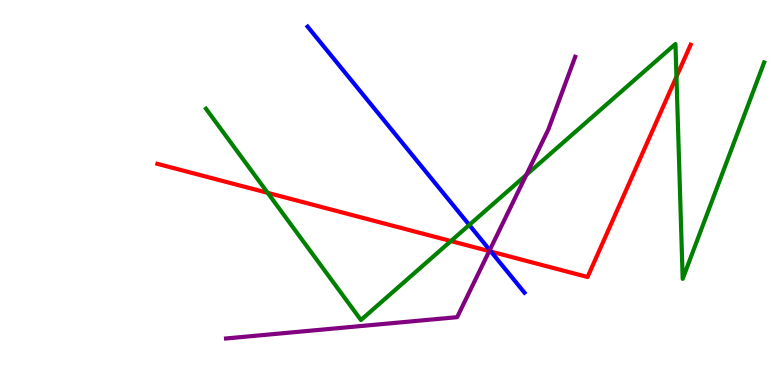[{'lines': ['blue', 'red'], 'intersections': [{'x': 6.34, 'y': 3.47}]}, {'lines': ['green', 'red'], 'intersections': [{'x': 3.45, 'y': 4.99}, {'x': 5.82, 'y': 3.74}, {'x': 8.73, 'y': 8.01}]}, {'lines': ['purple', 'red'], 'intersections': [{'x': 6.31, 'y': 3.48}]}, {'lines': ['blue', 'green'], 'intersections': [{'x': 6.05, 'y': 4.16}]}, {'lines': ['blue', 'purple'], 'intersections': [{'x': 6.32, 'y': 3.5}]}, {'lines': ['green', 'purple'], 'intersections': [{'x': 6.79, 'y': 5.46}]}]